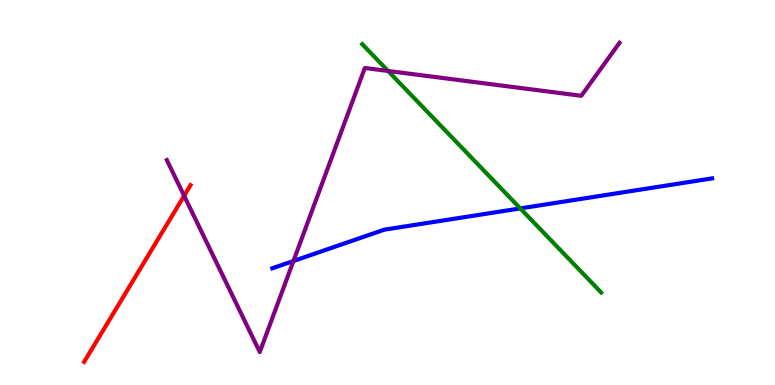[{'lines': ['blue', 'red'], 'intersections': []}, {'lines': ['green', 'red'], 'intersections': []}, {'lines': ['purple', 'red'], 'intersections': [{'x': 2.38, 'y': 4.91}]}, {'lines': ['blue', 'green'], 'intersections': [{'x': 6.71, 'y': 4.59}]}, {'lines': ['blue', 'purple'], 'intersections': [{'x': 3.79, 'y': 3.22}]}, {'lines': ['green', 'purple'], 'intersections': [{'x': 5.01, 'y': 8.16}]}]